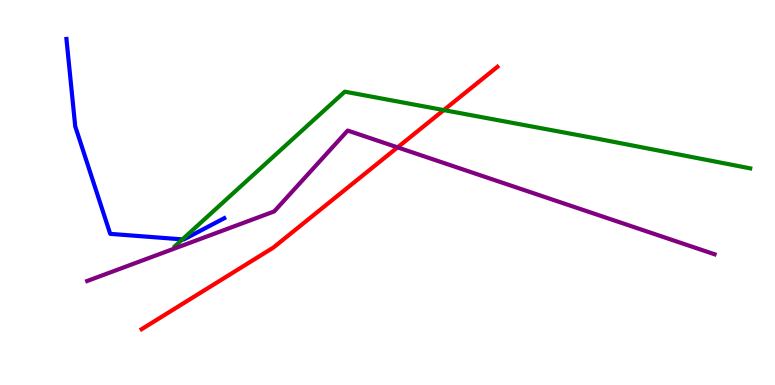[{'lines': ['blue', 'red'], 'intersections': []}, {'lines': ['green', 'red'], 'intersections': [{'x': 5.73, 'y': 7.14}]}, {'lines': ['purple', 'red'], 'intersections': [{'x': 5.13, 'y': 6.17}]}, {'lines': ['blue', 'green'], 'intersections': [{'x': 2.35, 'y': 3.78}]}, {'lines': ['blue', 'purple'], 'intersections': []}, {'lines': ['green', 'purple'], 'intersections': []}]